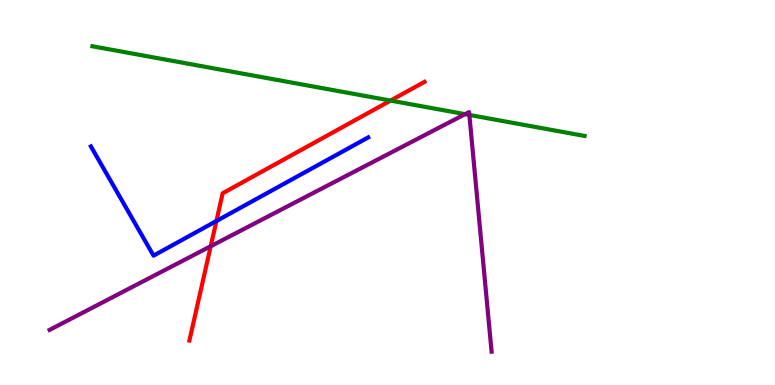[{'lines': ['blue', 'red'], 'intersections': [{'x': 2.79, 'y': 4.26}]}, {'lines': ['green', 'red'], 'intersections': [{'x': 5.04, 'y': 7.39}]}, {'lines': ['purple', 'red'], 'intersections': [{'x': 2.72, 'y': 3.6}]}, {'lines': ['blue', 'green'], 'intersections': []}, {'lines': ['blue', 'purple'], 'intersections': []}, {'lines': ['green', 'purple'], 'intersections': [{'x': 6.0, 'y': 7.03}, {'x': 6.06, 'y': 7.01}]}]